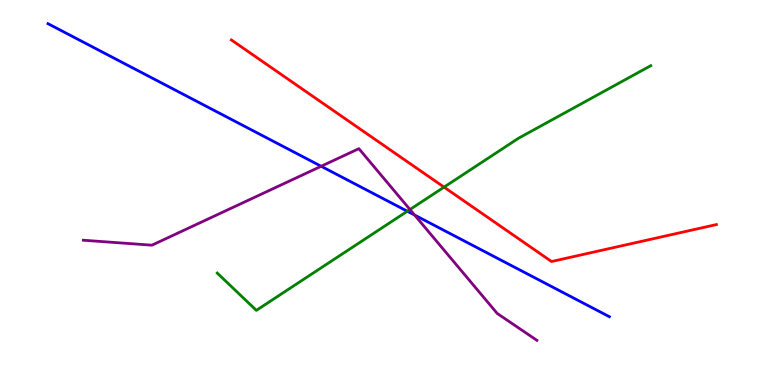[{'lines': ['blue', 'red'], 'intersections': []}, {'lines': ['green', 'red'], 'intersections': [{'x': 5.73, 'y': 5.14}]}, {'lines': ['purple', 'red'], 'intersections': []}, {'lines': ['blue', 'green'], 'intersections': [{'x': 5.26, 'y': 4.51}]}, {'lines': ['blue', 'purple'], 'intersections': [{'x': 4.14, 'y': 5.68}, {'x': 5.35, 'y': 4.41}]}, {'lines': ['green', 'purple'], 'intersections': [{'x': 5.29, 'y': 4.56}]}]